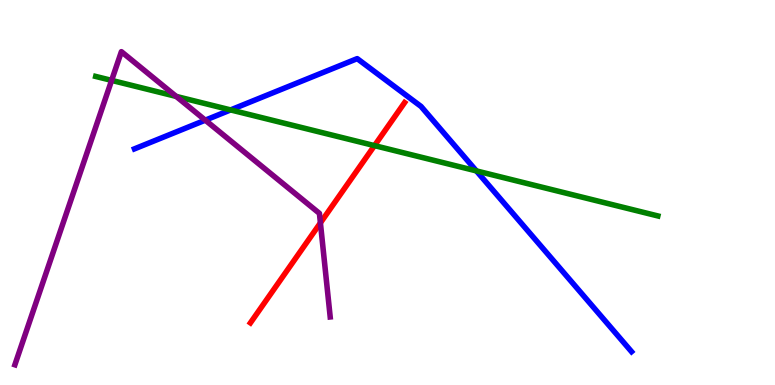[{'lines': ['blue', 'red'], 'intersections': []}, {'lines': ['green', 'red'], 'intersections': [{'x': 4.83, 'y': 6.22}]}, {'lines': ['purple', 'red'], 'intersections': [{'x': 4.13, 'y': 4.21}]}, {'lines': ['blue', 'green'], 'intersections': [{'x': 2.98, 'y': 7.15}, {'x': 6.15, 'y': 5.56}]}, {'lines': ['blue', 'purple'], 'intersections': [{'x': 2.65, 'y': 6.88}]}, {'lines': ['green', 'purple'], 'intersections': [{'x': 1.44, 'y': 7.91}, {'x': 2.27, 'y': 7.5}]}]